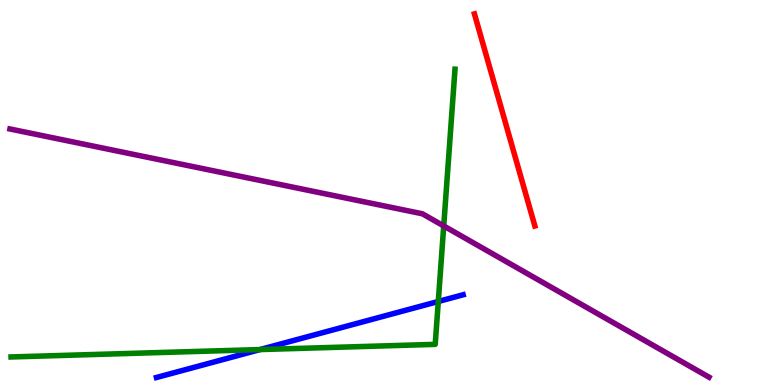[{'lines': ['blue', 'red'], 'intersections': []}, {'lines': ['green', 'red'], 'intersections': []}, {'lines': ['purple', 'red'], 'intersections': []}, {'lines': ['blue', 'green'], 'intersections': [{'x': 3.35, 'y': 0.92}, {'x': 5.66, 'y': 2.17}]}, {'lines': ['blue', 'purple'], 'intersections': []}, {'lines': ['green', 'purple'], 'intersections': [{'x': 5.73, 'y': 4.13}]}]